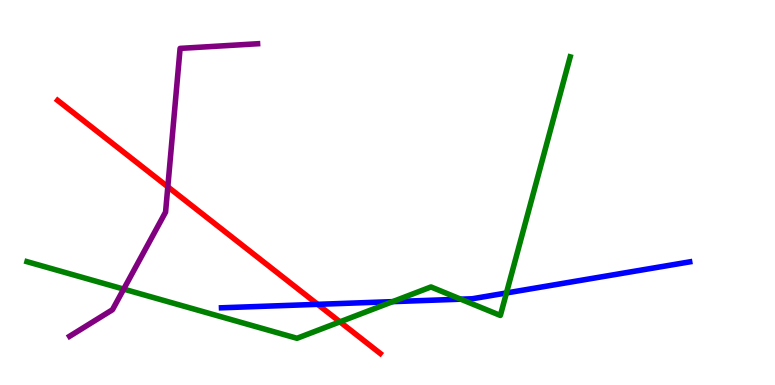[{'lines': ['blue', 'red'], 'intersections': [{'x': 4.1, 'y': 2.1}]}, {'lines': ['green', 'red'], 'intersections': [{'x': 4.39, 'y': 1.64}]}, {'lines': ['purple', 'red'], 'intersections': [{'x': 2.17, 'y': 5.15}]}, {'lines': ['blue', 'green'], 'intersections': [{'x': 5.07, 'y': 2.17}, {'x': 5.95, 'y': 2.23}, {'x': 6.53, 'y': 2.39}]}, {'lines': ['blue', 'purple'], 'intersections': []}, {'lines': ['green', 'purple'], 'intersections': [{'x': 1.6, 'y': 2.49}]}]